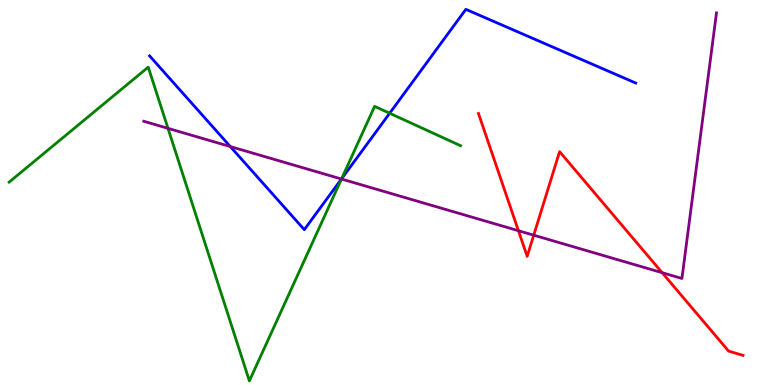[{'lines': ['blue', 'red'], 'intersections': []}, {'lines': ['green', 'red'], 'intersections': []}, {'lines': ['purple', 'red'], 'intersections': [{'x': 6.69, 'y': 4.01}, {'x': 6.89, 'y': 3.89}, {'x': 8.54, 'y': 2.92}]}, {'lines': ['blue', 'green'], 'intersections': [{'x': 4.41, 'y': 5.35}, {'x': 5.03, 'y': 7.06}]}, {'lines': ['blue', 'purple'], 'intersections': [{'x': 2.97, 'y': 6.19}, {'x': 4.41, 'y': 5.35}]}, {'lines': ['green', 'purple'], 'intersections': [{'x': 2.17, 'y': 6.67}, {'x': 4.41, 'y': 5.35}]}]